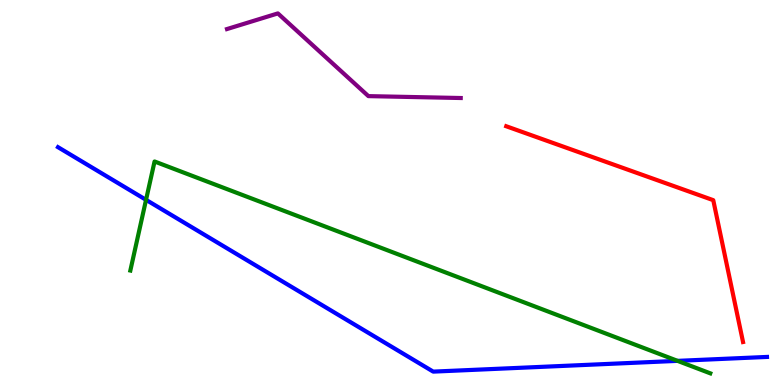[{'lines': ['blue', 'red'], 'intersections': []}, {'lines': ['green', 'red'], 'intersections': []}, {'lines': ['purple', 'red'], 'intersections': []}, {'lines': ['blue', 'green'], 'intersections': [{'x': 1.88, 'y': 4.81}, {'x': 8.74, 'y': 0.627}]}, {'lines': ['blue', 'purple'], 'intersections': []}, {'lines': ['green', 'purple'], 'intersections': []}]